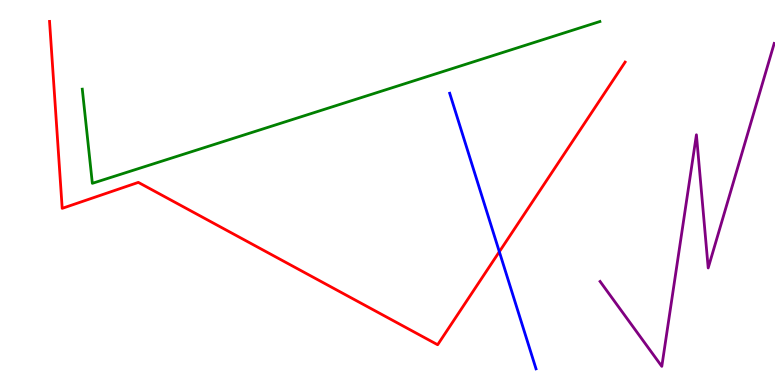[{'lines': ['blue', 'red'], 'intersections': [{'x': 6.44, 'y': 3.46}]}, {'lines': ['green', 'red'], 'intersections': []}, {'lines': ['purple', 'red'], 'intersections': []}, {'lines': ['blue', 'green'], 'intersections': []}, {'lines': ['blue', 'purple'], 'intersections': []}, {'lines': ['green', 'purple'], 'intersections': []}]